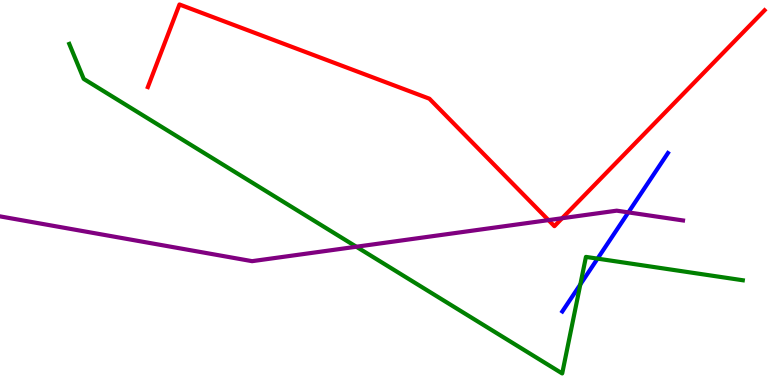[{'lines': ['blue', 'red'], 'intersections': []}, {'lines': ['green', 'red'], 'intersections': []}, {'lines': ['purple', 'red'], 'intersections': [{'x': 7.08, 'y': 4.28}, {'x': 7.25, 'y': 4.33}]}, {'lines': ['blue', 'green'], 'intersections': [{'x': 7.49, 'y': 2.61}, {'x': 7.71, 'y': 3.28}]}, {'lines': ['blue', 'purple'], 'intersections': [{'x': 8.11, 'y': 4.48}]}, {'lines': ['green', 'purple'], 'intersections': [{'x': 4.6, 'y': 3.59}]}]